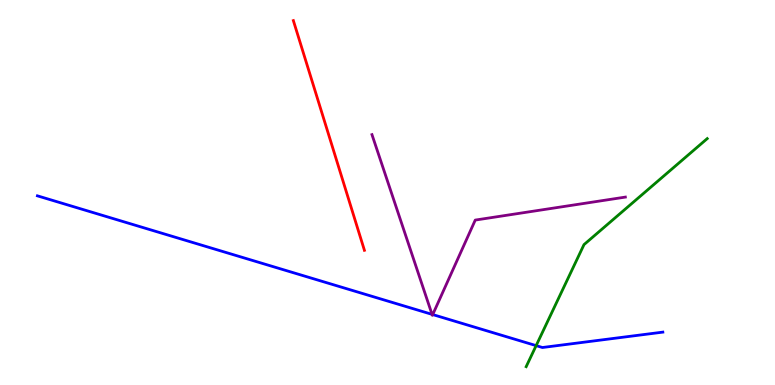[{'lines': ['blue', 'red'], 'intersections': []}, {'lines': ['green', 'red'], 'intersections': []}, {'lines': ['purple', 'red'], 'intersections': []}, {'lines': ['blue', 'green'], 'intersections': [{'x': 6.92, 'y': 1.02}]}, {'lines': ['blue', 'purple'], 'intersections': [{'x': 5.57, 'y': 1.83}, {'x': 5.58, 'y': 1.83}]}, {'lines': ['green', 'purple'], 'intersections': []}]